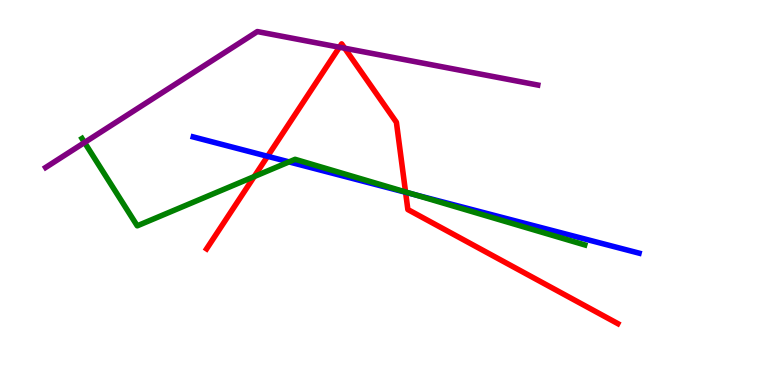[{'lines': ['blue', 'red'], 'intersections': [{'x': 3.45, 'y': 5.94}, {'x': 5.23, 'y': 5.01}]}, {'lines': ['green', 'red'], 'intersections': [{'x': 3.28, 'y': 5.41}, {'x': 5.23, 'y': 5.01}]}, {'lines': ['purple', 'red'], 'intersections': [{'x': 4.38, 'y': 8.77}, {'x': 4.45, 'y': 8.75}]}, {'lines': ['blue', 'green'], 'intersections': [{'x': 3.73, 'y': 5.79}, {'x': 5.35, 'y': 4.94}]}, {'lines': ['blue', 'purple'], 'intersections': []}, {'lines': ['green', 'purple'], 'intersections': [{'x': 1.09, 'y': 6.3}]}]